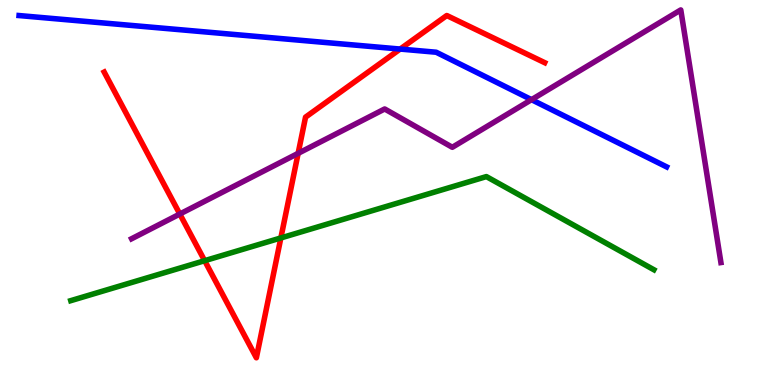[{'lines': ['blue', 'red'], 'intersections': [{'x': 5.16, 'y': 8.73}]}, {'lines': ['green', 'red'], 'intersections': [{'x': 2.64, 'y': 3.23}, {'x': 3.62, 'y': 3.82}]}, {'lines': ['purple', 'red'], 'intersections': [{'x': 2.32, 'y': 4.44}, {'x': 3.85, 'y': 6.02}]}, {'lines': ['blue', 'green'], 'intersections': []}, {'lines': ['blue', 'purple'], 'intersections': [{'x': 6.86, 'y': 7.41}]}, {'lines': ['green', 'purple'], 'intersections': []}]